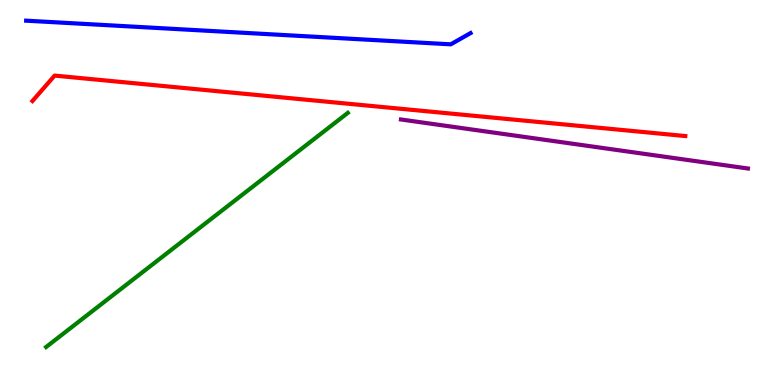[{'lines': ['blue', 'red'], 'intersections': []}, {'lines': ['green', 'red'], 'intersections': []}, {'lines': ['purple', 'red'], 'intersections': []}, {'lines': ['blue', 'green'], 'intersections': []}, {'lines': ['blue', 'purple'], 'intersections': []}, {'lines': ['green', 'purple'], 'intersections': []}]